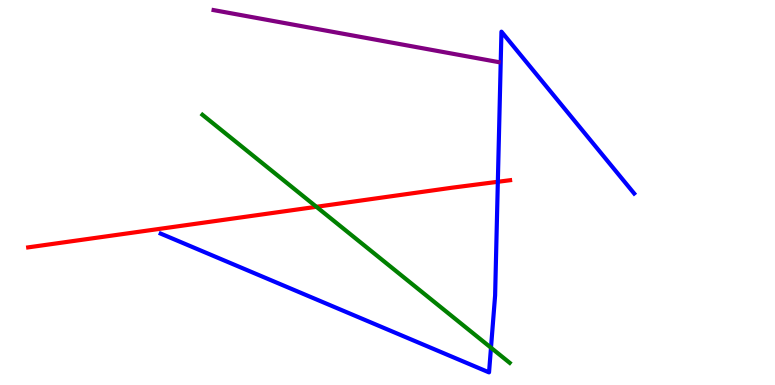[{'lines': ['blue', 'red'], 'intersections': [{'x': 6.42, 'y': 5.28}]}, {'lines': ['green', 'red'], 'intersections': [{'x': 4.08, 'y': 4.63}]}, {'lines': ['purple', 'red'], 'intersections': []}, {'lines': ['blue', 'green'], 'intersections': [{'x': 6.34, 'y': 0.968}]}, {'lines': ['blue', 'purple'], 'intersections': []}, {'lines': ['green', 'purple'], 'intersections': []}]